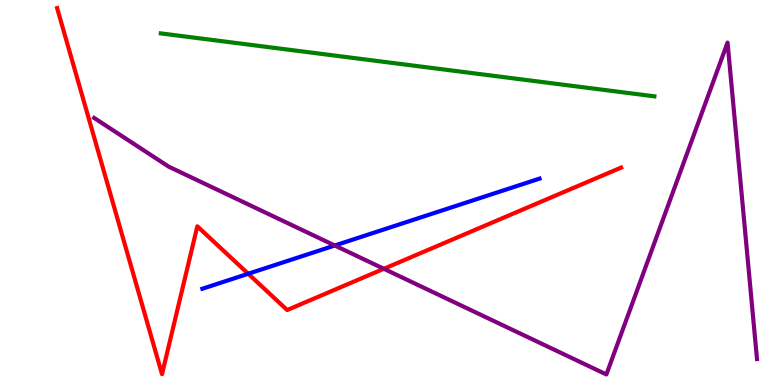[{'lines': ['blue', 'red'], 'intersections': [{'x': 3.2, 'y': 2.89}]}, {'lines': ['green', 'red'], 'intersections': []}, {'lines': ['purple', 'red'], 'intersections': [{'x': 4.95, 'y': 3.02}]}, {'lines': ['blue', 'green'], 'intersections': []}, {'lines': ['blue', 'purple'], 'intersections': [{'x': 4.32, 'y': 3.62}]}, {'lines': ['green', 'purple'], 'intersections': []}]